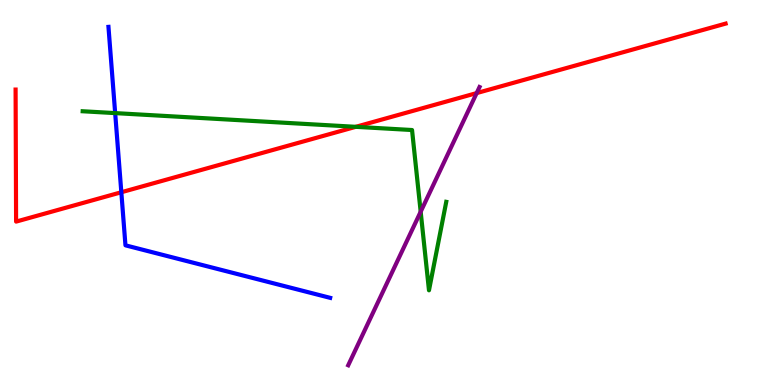[{'lines': ['blue', 'red'], 'intersections': [{'x': 1.57, 'y': 5.01}]}, {'lines': ['green', 'red'], 'intersections': [{'x': 4.59, 'y': 6.71}]}, {'lines': ['purple', 'red'], 'intersections': [{'x': 6.15, 'y': 7.58}]}, {'lines': ['blue', 'green'], 'intersections': [{'x': 1.49, 'y': 7.06}]}, {'lines': ['blue', 'purple'], 'intersections': []}, {'lines': ['green', 'purple'], 'intersections': [{'x': 5.43, 'y': 4.5}]}]